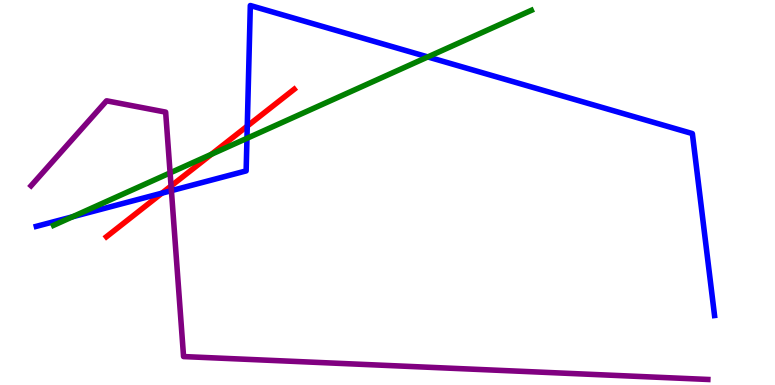[{'lines': ['blue', 'red'], 'intersections': [{'x': 2.09, 'y': 4.98}, {'x': 3.19, 'y': 6.72}]}, {'lines': ['green', 'red'], 'intersections': [{'x': 2.73, 'y': 5.99}]}, {'lines': ['purple', 'red'], 'intersections': [{'x': 2.21, 'y': 5.17}]}, {'lines': ['blue', 'green'], 'intersections': [{'x': 0.935, 'y': 4.37}, {'x': 3.19, 'y': 6.41}, {'x': 5.52, 'y': 8.52}]}, {'lines': ['blue', 'purple'], 'intersections': [{'x': 2.21, 'y': 5.05}]}, {'lines': ['green', 'purple'], 'intersections': [{'x': 2.19, 'y': 5.51}]}]